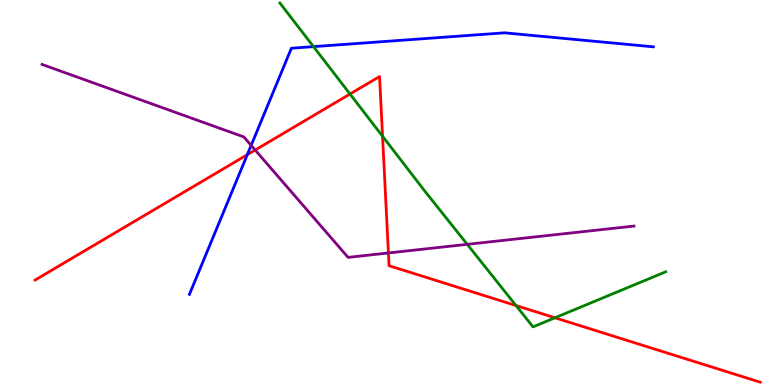[{'lines': ['blue', 'red'], 'intersections': [{'x': 3.19, 'y': 5.98}]}, {'lines': ['green', 'red'], 'intersections': [{'x': 4.52, 'y': 7.56}, {'x': 4.94, 'y': 6.46}, {'x': 6.66, 'y': 2.06}, {'x': 7.16, 'y': 1.75}]}, {'lines': ['purple', 'red'], 'intersections': [{'x': 3.29, 'y': 6.1}, {'x': 5.01, 'y': 3.43}]}, {'lines': ['blue', 'green'], 'intersections': [{'x': 4.05, 'y': 8.79}]}, {'lines': ['blue', 'purple'], 'intersections': [{'x': 3.24, 'y': 6.22}]}, {'lines': ['green', 'purple'], 'intersections': [{'x': 6.03, 'y': 3.65}]}]